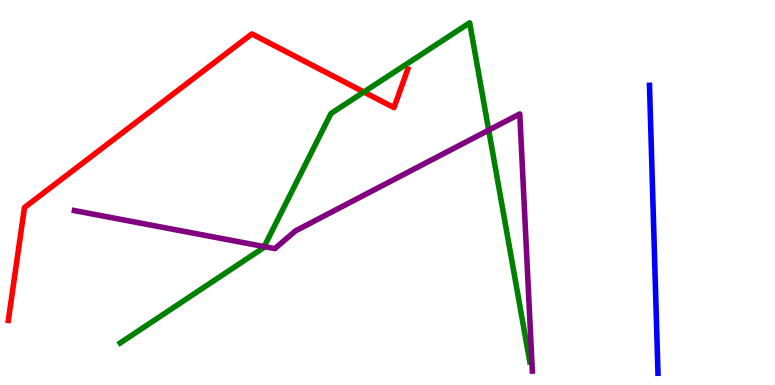[{'lines': ['blue', 'red'], 'intersections': []}, {'lines': ['green', 'red'], 'intersections': [{'x': 4.7, 'y': 7.61}]}, {'lines': ['purple', 'red'], 'intersections': []}, {'lines': ['blue', 'green'], 'intersections': []}, {'lines': ['blue', 'purple'], 'intersections': []}, {'lines': ['green', 'purple'], 'intersections': [{'x': 3.41, 'y': 3.59}, {'x': 6.31, 'y': 6.62}]}]